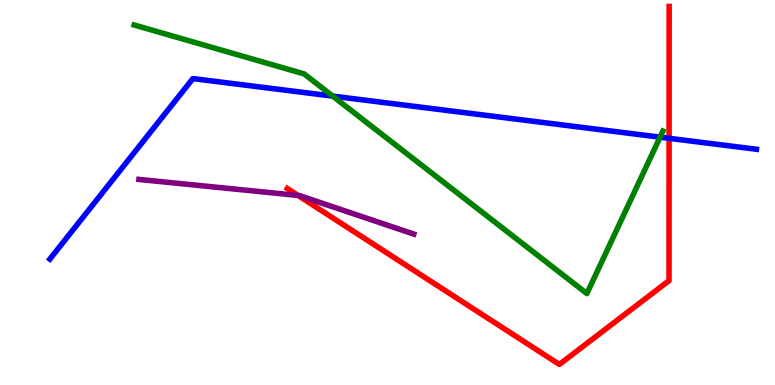[{'lines': ['blue', 'red'], 'intersections': [{'x': 8.63, 'y': 6.41}]}, {'lines': ['green', 'red'], 'intersections': []}, {'lines': ['purple', 'red'], 'intersections': [{'x': 3.85, 'y': 4.92}]}, {'lines': ['blue', 'green'], 'intersections': [{'x': 4.29, 'y': 7.5}, {'x': 8.52, 'y': 6.44}]}, {'lines': ['blue', 'purple'], 'intersections': []}, {'lines': ['green', 'purple'], 'intersections': []}]